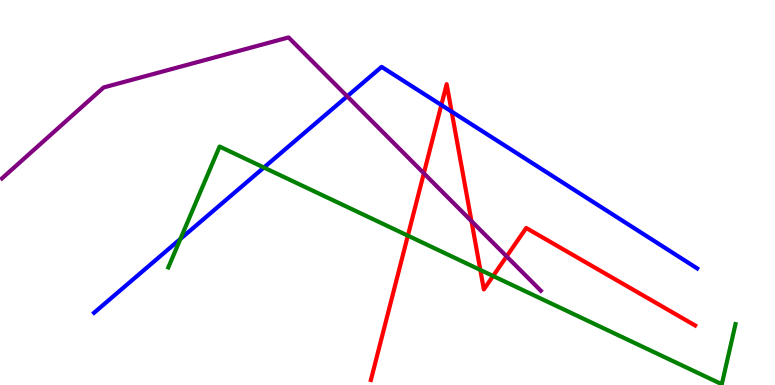[{'lines': ['blue', 'red'], 'intersections': [{'x': 5.69, 'y': 7.27}, {'x': 5.83, 'y': 7.1}]}, {'lines': ['green', 'red'], 'intersections': [{'x': 5.26, 'y': 3.88}, {'x': 6.2, 'y': 2.99}, {'x': 6.36, 'y': 2.83}]}, {'lines': ['purple', 'red'], 'intersections': [{'x': 5.47, 'y': 5.5}, {'x': 6.08, 'y': 4.26}, {'x': 6.54, 'y': 3.34}]}, {'lines': ['blue', 'green'], 'intersections': [{'x': 2.33, 'y': 3.79}, {'x': 3.41, 'y': 5.65}]}, {'lines': ['blue', 'purple'], 'intersections': [{'x': 4.48, 'y': 7.5}]}, {'lines': ['green', 'purple'], 'intersections': []}]